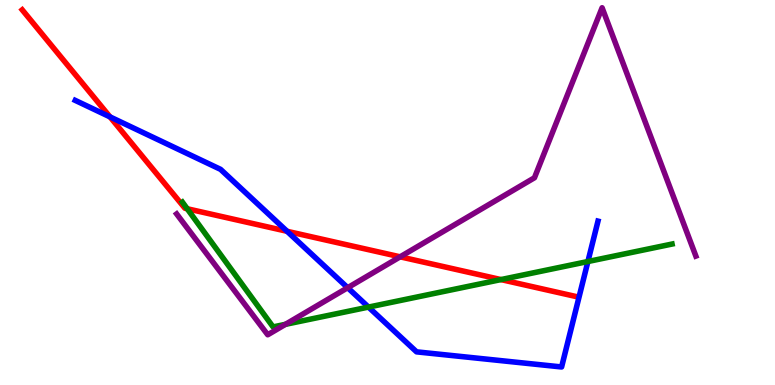[{'lines': ['blue', 'red'], 'intersections': [{'x': 1.42, 'y': 6.96}, {'x': 3.7, 'y': 3.99}]}, {'lines': ['green', 'red'], 'intersections': [{'x': 2.42, 'y': 4.58}, {'x': 6.46, 'y': 2.74}]}, {'lines': ['purple', 'red'], 'intersections': [{'x': 5.16, 'y': 3.33}]}, {'lines': ['blue', 'green'], 'intersections': [{'x': 4.75, 'y': 2.02}, {'x': 7.59, 'y': 3.21}]}, {'lines': ['blue', 'purple'], 'intersections': [{'x': 4.49, 'y': 2.53}]}, {'lines': ['green', 'purple'], 'intersections': [{'x': 3.68, 'y': 1.58}]}]